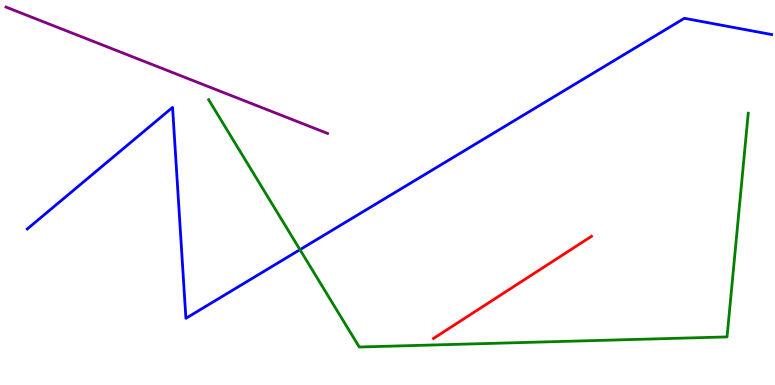[{'lines': ['blue', 'red'], 'intersections': []}, {'lines': ['green', 'red'], 'intersections': []}, {'lines': ['purple', 'red'], 'intersections': []}, {'lines': ['blue', 'green'], 'intersections': [{'x': 3.87, 'y': 3.52}]}, {'lines': ['blue', 'purple'], 'intersections': []}, {'lines': ['green', 'purple'], 'intersections': []}]